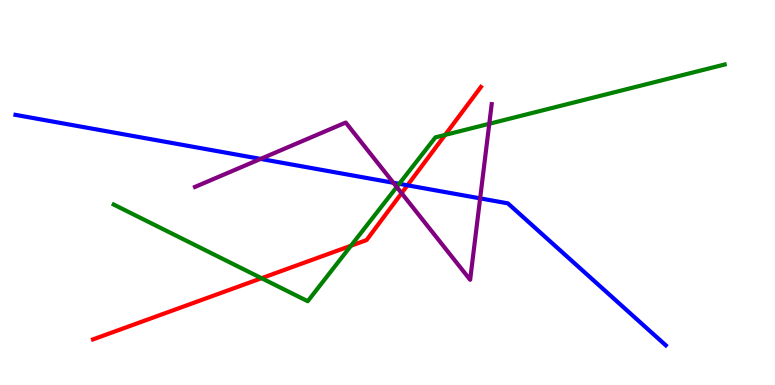[{'lines': ['blue', 'red'], 'intersections': [{'x': 5.26, 'y': 5.19}]}, {'lines': ['green', 'red'], 'intersections': [{'x': 3.37, 'y': 2.77}, {'x': 4.53, 'y': 3.62}, {'x': 5.74, 'y': 6.5}]}, {'lines': ['purple', 'red'], 'intersections': [{'x': 5.18, 'y': 4.98}]}, {'lines': ['blue', 'green'], 'intersections': [{'x': 5.15, 'y': 5.23}]}, {'lines': ['blue', 'purple'], 'intersections': [{'x': 3.36, 'y': 5.87}, {'x': 5.08, 'y': 5.25}, {'x': 6.2, 'y': 4.85}]}, {'lines': ['green', 'purple'], 'intersections': [{'x': 5.12, 'y': 5.14}, {'x': 6.31, 'y': 6.78}]}]